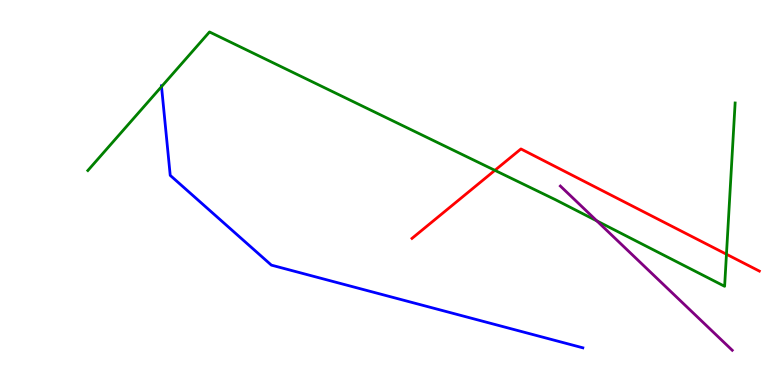[{'lines': ['blue', 'red'], 'intersections': []}, {'lines': ['green', 'red'], 'intersections': [{'x': 6.39, 'y': 5.58}, {'x': 9.37, 'y': 3.4}]}, {'lines': ['purple', 'red'], 'intersections': []}, {'lines': ['blue', 'green'], 'intersections': [{'x': 2.08, 'y': 7.75}]}, {'lines': ['blue', 'purple'], 'intersections': []}, {'lines': ['green', 'purple'], 'intersections': [{'x': 7.7, 'y': 4.26}]}]